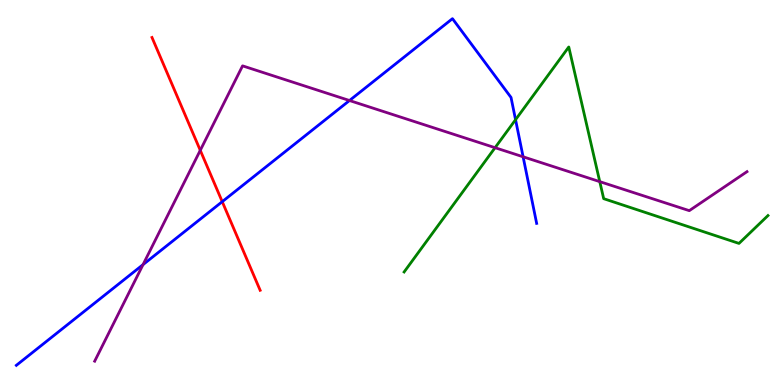[{'lines': ['blue', 'red'], 'intersections': [{'x': 2.87, 'y': 4.76}]}, {'lines': ['green', 'red'], 'intersections': []}, {'lines': ['purple', 'red'], 'intersections': [{'x': 2.58, 'y': 6.1}]}, {'lines': ['blue', 'green'], 'intersections': [{'x': 6.65, 'y': 6.89}]}, {'lines': ['blue', 'purple'], 'intersections': [{'x': 1.85, 'y': 3.13}, {'x': 4.51, 'y': 7.39}, {'x': 6.75, 'y': 5.93}]}, {'lines': ['green', 'purple'], 'intersections': [{'x': 6.39, 'y': 6.16}, {'x': 7.74, 'y': 5.28}]}]